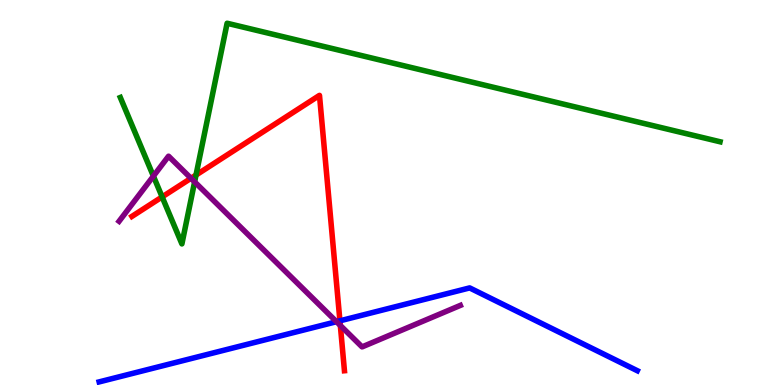[{'lines': ['blue', 'red'], 'intersections': [{'x': 4.39, 'y': 1.67}]}, {'lines': ['green', 'red'], 'intersections': [{'x': 2.09, 'y': 4.89}, {'x': 2.53, 'y': 5.45}]}, {'lines': ['purple', 'red'], 'intersections': [{'x': 2.46, 'y': 5.37}, {'x': 4.39, 'y': 1.55}]}, {'lines': ['blue', 'green'], 'intersections': []}, {'lines': ['blue', 'purple'], 'intersections': [{'x': 4.34, 'y': 1.64}]}, {'lines': ['green', 'purple'], 'intersections': [{'x': 1.98, 'y': 5.43}, {'x': 2.51, 'y': 5.28}]}]